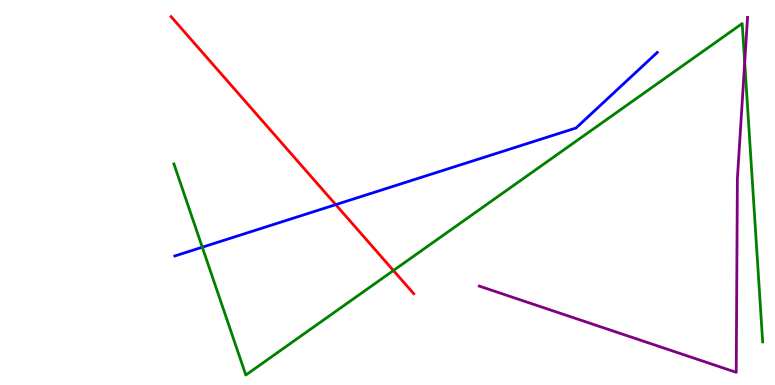[{'lines': ['blue', 'red'], 'intersections': [{'x': 4.33, 'y': 4.68}]}, {'lines': ['green', 'red'], 'intersections': [{'x': 5.08, 'y': 2.97}]}, {'lines': ['purple', 'red'], 'intersections': []}, {'lines': ['blue', 'green'], 'intersections': [{'x': 2.61, 'y': 3.58}]}, {'lines': ['blue', 'purple'], 'intersections': []}, {'lines': ['green', 'purple'], 'intersections': [{'x': 9.61, 'y': 8.38}]}]